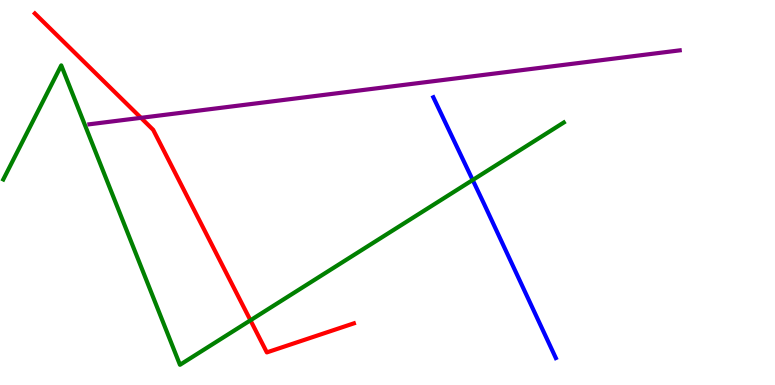[{'lines': ['blue', 'red'], 'intersections': []}, {'lines': ['green', 'red'], 'intersections': [{'x': 3.23, 'y': 1.68}]}, {'lines': ['purple', 'red'], 'intersections': [{'x': 1.82, 'y': 6.94}]}, {'lines': ['blue', 'green'], 'intersections': [{'x': 6.1, 'y': 5.32}]}, {'lines': ['blue', 'purple'], 'intersections': []}, {'lines': ['green', 'purple'], 'intersections': []}]